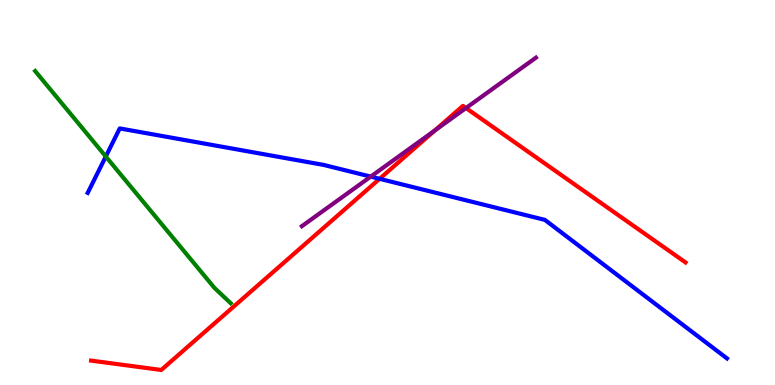[{'lines': ['blue', 'red'], 'intersections': [{'x': 4.9, 'y': 5.36}]}, {'lines': ['green', 'red'], 'intersections': []}, {'lines': ['purple', 'red'], 'intersections': [{'x': 5.61, 'y': 6.61}, {'x': 6.01, 'y': 7.19}]}, {'lines': ['blue', 'green'], 'intersections': [{'x': 1.37, 'y': 5.94}]}, {'lines': ['blue', 'purple'], 'intersections': [{'x': 4.78, 'y': 5.41}]}, {'lines': ['green', 'purple'], 'intersections': []}]